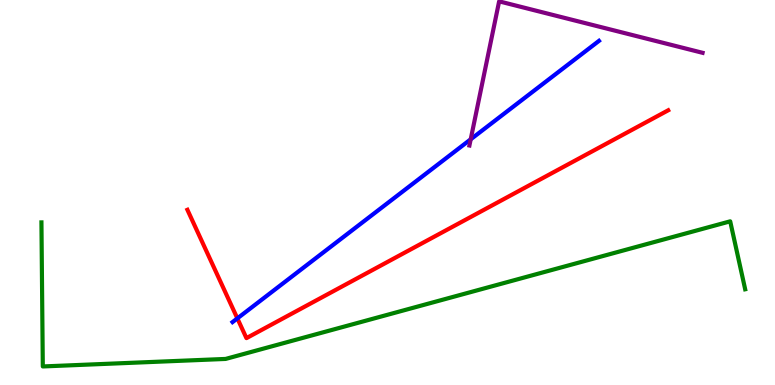[{'lines': ['blue', 'red'], 'intersections': [{'x': 3.06, 'y': 1.73}]}, {'lines': ['green', 'red'], 'intersections': []}, {'lines': ['purple', 'red'], 'intersections': []}, {'lines': ['blue', 'green'], 'intersections': []}, {'lines': ['blue', 'purple'], 'intersections': [{'x': 6.07, 'y': 6.38}]}, {'lines': ['green', 'purple'], 'intersections': []}]